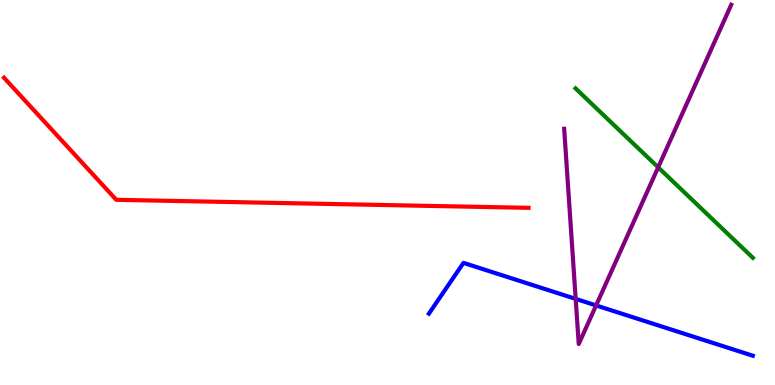[{'lines': ['blue', 'red'], 'intersections': []}, {'lines': ['green', 'red'], 'intersections': []}, {'lines': ['purple', 'red'], 'intersections': []}, {'lines': ['blue', 'green'], 'intersections': []}, {'lines': ['blue', 'purple'], 'intersections': [{'x': 7.43, 'y': 2.24}, {'x': 7.69, 'y': 2.07}]}, {'lines': ['green', 'purple'], 'intersections': [{'x': 8.49, 'y': 5.65}]}]